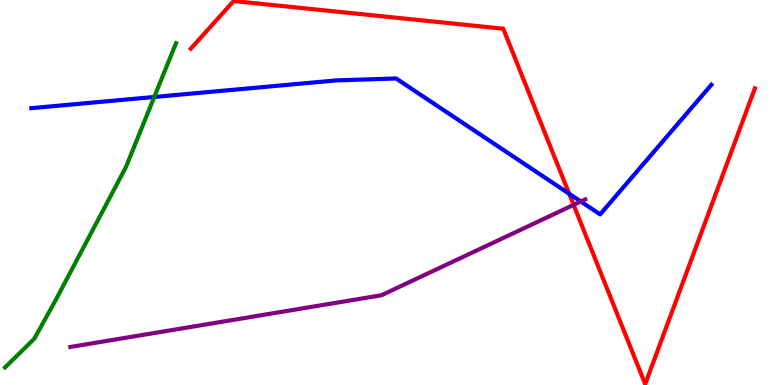[{'lines': ['blue', 'red'], 'intersections': [{'x': 7.34, 'y': 4.97}]}, {'lines': ['green', 'red'], 'intersections': []}, {'lines': ['purple', 'red'], 'intersections': [{'x': 7.4, 'y': 4.68}]}, {'lines': ['blue', 'green'], 'intersections': [{'x': 1.99, 'y': 7.48}]}, {'lines': ['blue', 'purple'], 'intersections': [{'x': 7.49, 'y': 4.77}]}, {'lines': ['green', 'purple'], 'intersections': []}]